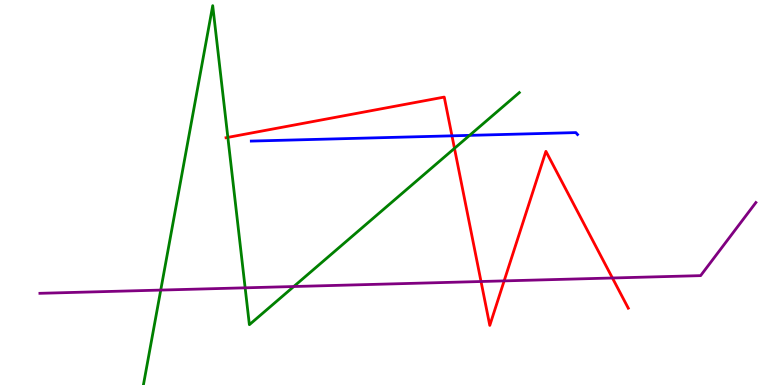[{'lines': ['blue', 'red'], 'intersections': [{'x': 5.83, 'y': 6.47}]}, {'lines': ['green', 'red'], 'intersections': [{'x': 2.94, 'y': 6.43}, {'x': 5.86, 'y': 6.15}]}, {'lines': ['purple', 'red'], 'intersections': [{'x': 6.21, 'y': 2.69}, {'x': 6.5, 'y': 2.7}, {'x': 7.9, 'y': 2.78}]}, {'lines': ['blue', 'green'], 'intersections': [{'x': 6.06, 'y': 6.48}]}, {'lines': ['blue', 'purple'], 'intersections': []}, {'lines': ['green', 'purple'], 'intersections': [{'x': 2.07, 'y': 2.47}, {'x': 3.16, 'y': 2.52}, {'x': 3.79, 'y': 2.56}]}]